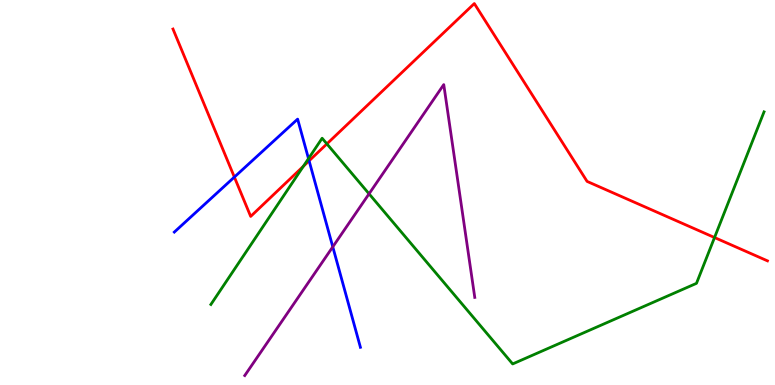[{'lines': ['blue', 'red'], 'intersections': [{'x': 3.02, 'y': 5.4}, {'x': 3.99, 'y': 5.82}]}, {'lines': ['green', 'red'], 'intersections': [{'x': 3.91, 'y': 5.68}, {'x': 4.22, 'y': 6.26}, {'x': 9.22, 'y': 3.83}]}, {'lines': ['purple', 'red'], 'intersections': []}, {'lines': ['blue', 'green'], 'intersections': [{'x': 3.98, 'y': 5.88}]}, {'lines': ['blue', 'purple'], 'intersections': [{'x': 4.29, 'y': 3.59}]}, {'lines': ['green', 'purple'], 'intersections': [{'x': 4.76, 'y': 4.97}]}]